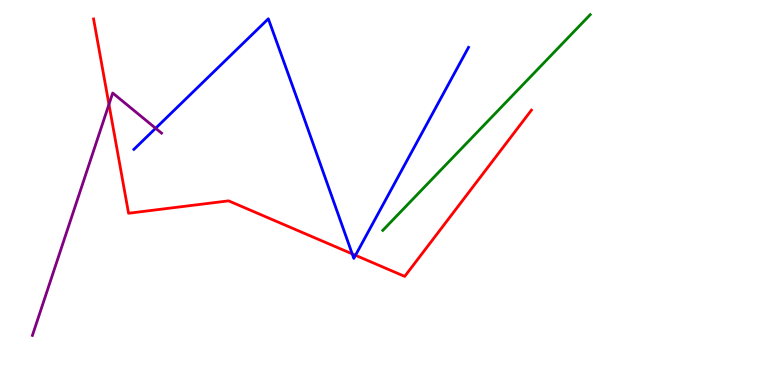[{'lines': ['blue', 'red'], 'intersections': [{'x': 4.54, 'y': 3.41}, {'x': 4.59, 'y': 3.37}]}, {'lines': ['green', 'red'], 'intersections': []}, {'lines': ['purple', 'red'], 'intersections': [{'x': 1.41, 'y': 7.29}]}, {'lines': ['blue', 'green'], 'intersections': []}, {'lines': ['blue', 'purple'], 'intersections': [{'x': 2.01, 'y': 6.67}]}, {'lines': ['green', 'purple'], 'intersections': []}]